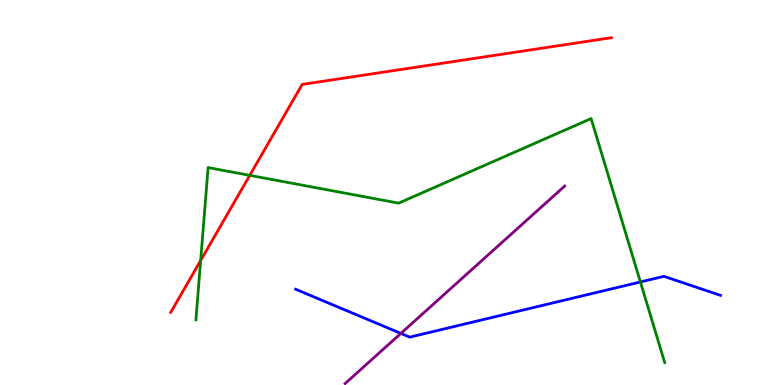[{'lines': ['blue', 'red'], 'intersections': []}, {'lines': ['green', 'red'], 'intersections': [{'x': 2.59, 'y': 3.23}, {'x': 3.22, 'y': 5.45}]}, {'lines': ['purple', 'red'], 'intersections': []}, {'lines': ['blue', 'green'], 'intersections': [{'x': 8.26, 'y': 2.68}]}, {'lines': ['blue', 'purple'], 'intersections': [{'x': 5.17, 'y': 1.34}]}, {'lines': ['green', 'purple'], 'intersections': []}]